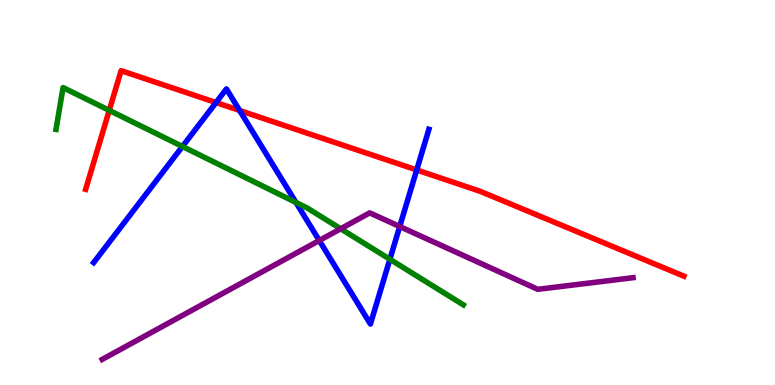[{'lines': ['blue', 'red'], 'intersections': [{'x': 2.79, 'y': 7.34}, {'x': 3.09, 'y': 7.13}, {'x': 5.38, 'y': 5.59}]}, {'lines': ['green', 'red'], 'intersections': [{'x': 1.41, 'y': 7.13}]}, {'lines': ['purple', 'red'], 'intersections': []}, {'lines': ['blue', 'green'], 'intersections': [{'x': 2.35, 'y': 6.2}, {'x': 3.82, 'y': 4.74}, {'x': 5.03, 'y': 3.27}]}, {'lines': ['blue', 'purple'], 'intersections': [{'x': 4.12, 'y': 3.75}, {'x': 5.16, 'y': 4.12}]}, {'lines': ['green', 'purple'], 'intersections': [{'x': 4.4, 'y': 4.06}]}]